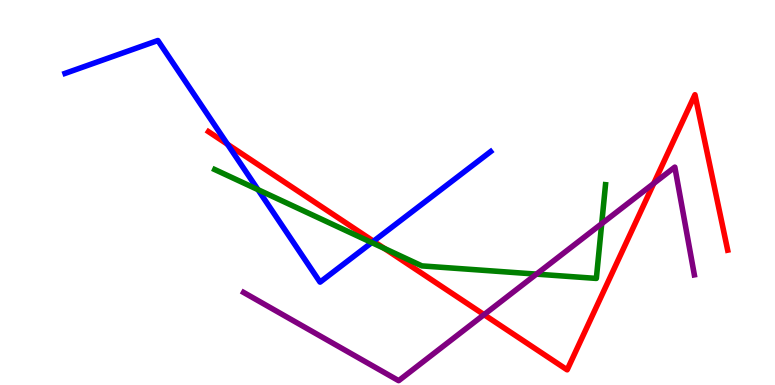[{'lines': ['blue', 'red'], 'intersections': [{'x': 2.94, 'y': 6.25}, {'x': 4.82, 'y': 3.73}]}, {'lines': ['green', 'red'], 'intersections': [{'x': 4.96, 'y': 3.55}]}, {'lines': ['purple', 'red'], 'intersections': [{'x': 6.25, 'y': 1.83}, {'x': 8.44, 'y': 5.24}]}, {'lines': ['blue', 'green'], 'intersections': [{'x': 3.33, 'y': 5.07}, {'x': 4.8, 'y': 3.7}]}, {'lines': ['blue', 'purple'], 'intersections': []}, {'lines': ['green', 'purple'], 'intersections': [{'x': 6.92, 'y': 2.88}, {'x': 7.76, 'y': 4.19}]}]